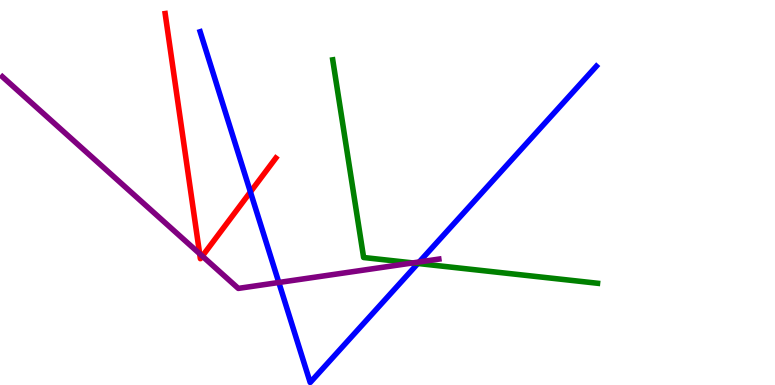[{'lines': ['blue', 'red'], 'intersections': [{'x': 3.23, 'y': 5.01}]}, {'lines': ['green', 'red'], 'intersections': []}, {'lines': ['purple', 'red'], 'intersections': [{'x': 2.58, 'y': 3.41}, {'x': 2.61, 'y': 3.35}]}, {'lines': ['blue', 'green'], 'intersections': [{'x': 5.39, 'y': 3.16}]}, {'lines': ['blue', 'purple'], 'intersections': [{'x': 3.6, 'y': 2.66}, {'x': 5.41, 'y': 3.2}]}, {'lines': ['green', 'purple'], 'intersections': [{'x': 5.33, 'y': 3.17}]}]